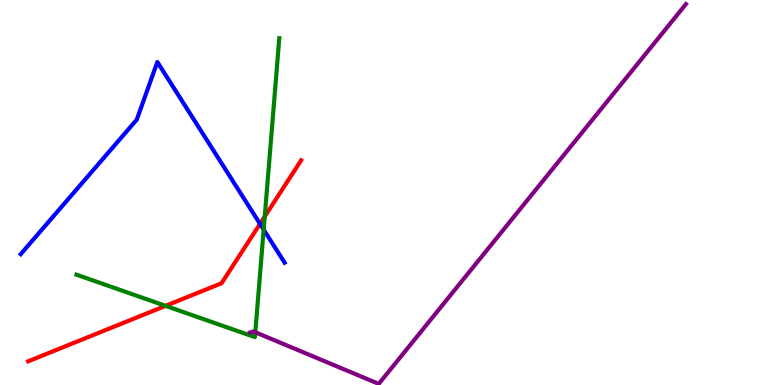[{'lines': ['blue', 'red'], 'intersections': [{'x': 3.35, 'y': 4.19}]}, {'lines': ['green', 'red'], 'intersections': [{'x': 2.14, 'y': 2.06}, {'x': 3.42, 'y': 4.38}]}, {'lines': ['purple', 'red'], 'intersections': []}, {'lines': ['blue', 'green'], 'intersections': [{'x': 3.4, 'y': 4.04}]}, {'lines': ['blue', 'purple'], 'intersections': []}, {'lines': ['green', 'purple'], 'intersections': [{'x': 3.29, 'y': 1.37}]}]